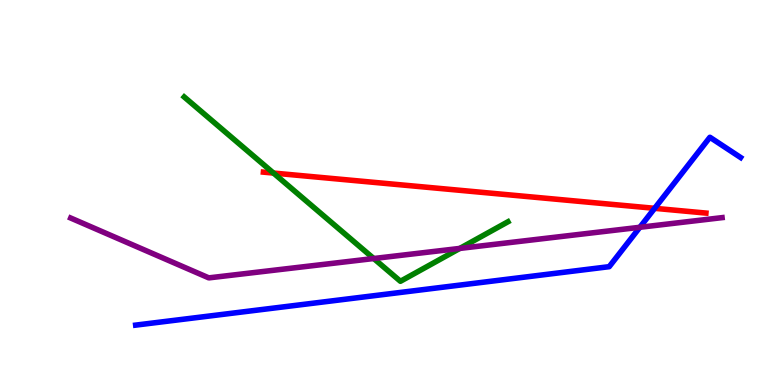[{'lines': ['blue', 'red'], 'intersections': [{'x': 8.45, 'y': 4.59}]}, {'lines': ['green', 'red'], 'intersections': [{'x': 3.53, 'y': 5.5}]}, {'lines': ['purple', 'red'], 'intersections': []}, {'lines': ['blue', 'green'], 'intersections': []}, {'lines': ['blue', 'purple'], 'intersections': [{'x': 8.26, 'y': 4.1}]}, {'lines': ['green', 'purple'], 'intersections': [{'x': 4.82, 'y': 3.29}, {'x': 5.93, 'y': 3.55}]}]